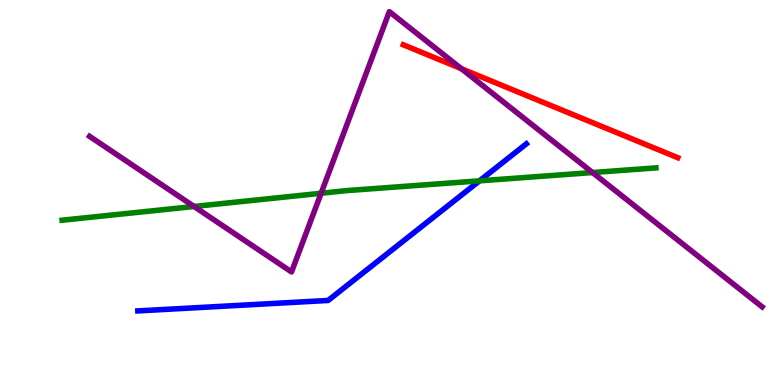[{'lines': ['blue', 'red'], 'intersections': []}, {'lines': ['green', 'red'], 'intersections': []}, {'lines': ['purple', 'red'], 'intersections': [{'x': 5.95, 'y': 8.22}]}, {'lines': ['blue', 'green'], 'intersections': [{'x': 6.19, 'y': 5.3}]}, {'lines': ['blue', 'purple'], 'intersections': []}, {'lines': ['green', 'purple'], 'intersections': [{'x': 2.5, 'y': 4.64}, {'x': 4.14, 'y': 4.98}, {'x': 7.65, 'y': 5.52}]}]